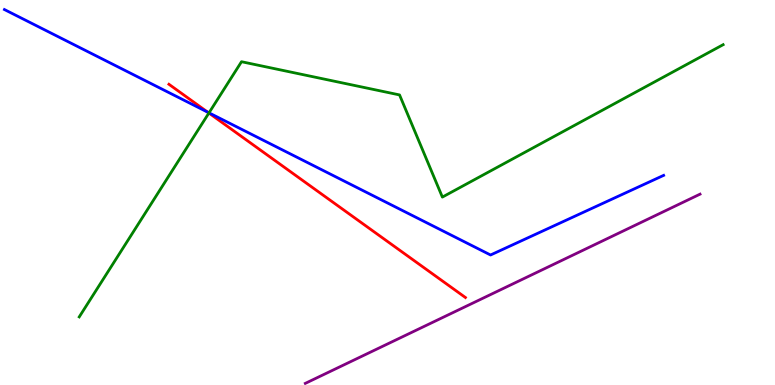[{'lines': ['blue', 'red'], 'intersections': [{'x': 2.68, 'y': 7.09}]}, {'lines': ['green', 'red'], 'intersections': [{'x': 2.7, 'y': 7.06}]}, {'lines': ['purple', 'red'], 'intersections': []}, {'lines': ['blue', 'green'], 'intersections': [{'x': 2.7, 'y': 7.07}]}, {'lines': ['blue', 'purple'], 'intersections': []}, {'lines': ['green', 'purple'], 'intersections': []}]